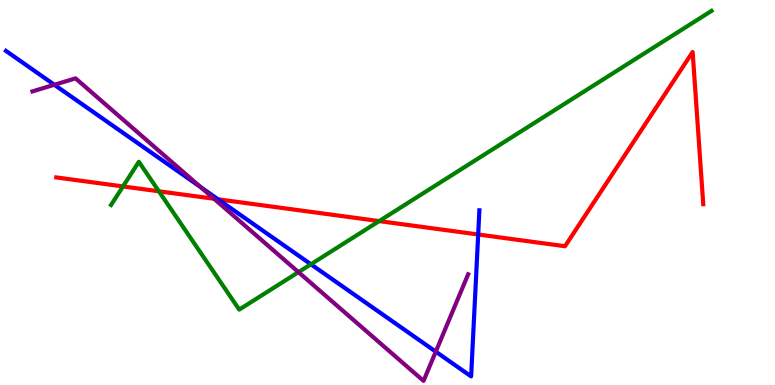[{'lines': ['blue', 'red'], 'intersections': [{'x': 2.81, 'y': 4.82}, {'x': 6.17, 'y': 3.91}]}, {'lines': ['green', 'red'], 'intersections': [{'x': 1.59, 'y': 5.16}, {'x': 2.05, 'y': 5.03}, {'x': 4.89, 'y': 4.26}]}, {'lines': ['purple', 'red'], 'intersections': [{'x': 2.76, 'y': 4.84}]}, {'lines': ['blue', 'green'], 'intersections': [{'x': 4.01, 'y': 3.14}]}, {'lines': ['blue', 'purple'], 'intersections': [{'x': 0.701, 'y': 7.8}, {'x': 2.59, 'y': 5.14}, {'x': 5.62, 'y': 0.866}]}, {'lines': ['green', 'purple'], 'intersections': [{'x': 3.85, 'y': 2.93}]}]